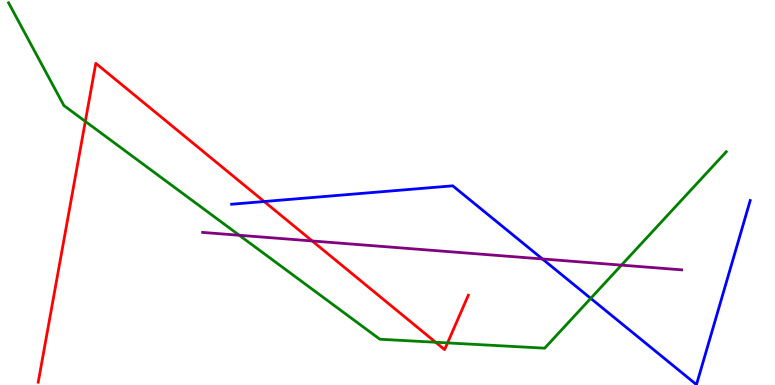[{'lines': ['blue', 'red'], 'intersections': [{'x': 3.41, 'y': 4.77}]}, {'lines': ['green', 'red'], 'intersections': [{'x': 1.1, 'y': 6.85}, {'x': 5.62, 'y': 1.11}, {'x': 5.77, 'y': 1.09}]}, {'lines': ['purple', 'red'], 'intersections': [{'x': 4.03, 'y': 3.74}]}, {'lines': ['blue', 'green'], 'intersections': [{'x': 7.62, 'y': 2.25}]}, {'lines': ['blue', 'purple'], 'intersections': [{'x': 7.0, 'y': 3.27}]}, {'lines': ['green', 'purple'], 'intersections': [{'x': 3.09, 'y': 3.89}, {'x': 8.02, 'y': 3.11}]}]